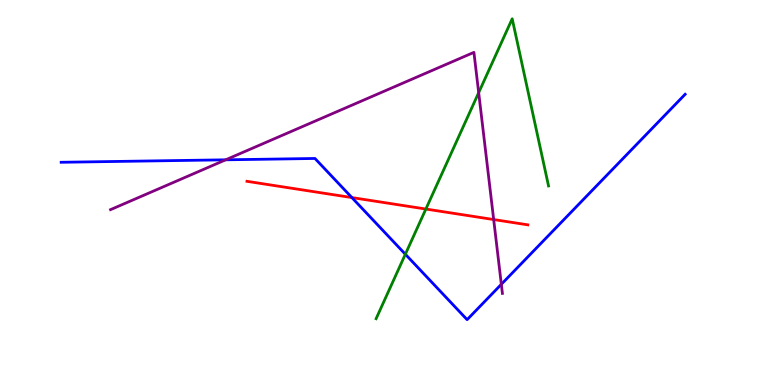[{'lines': ['blue', 'red'], 'intersections': [{'x': 4.54, 'y': 4.87}]}, {'lines': ['green', 'red'], 'intersections': [{'x': 5.5, 'y': 4.57}]}, {'lines': ['purple', 'red'], 'intersections': [{'x': 6.37, 'y': 4.3}]}, {'lines': ['blue', 'green'], 'intersections': [{'x': 5.23, 'y': 3.4}]}, {'lines': ['blue', 'purple'], 'intersections': [{'x': 2.91, 'y': 5.85}, {'x': 6.47, 'y': 2.62}]}, {'lines': ['green', 'purple'], 'intersections': [{'x': 6.18, 'y': 7.59}]}]